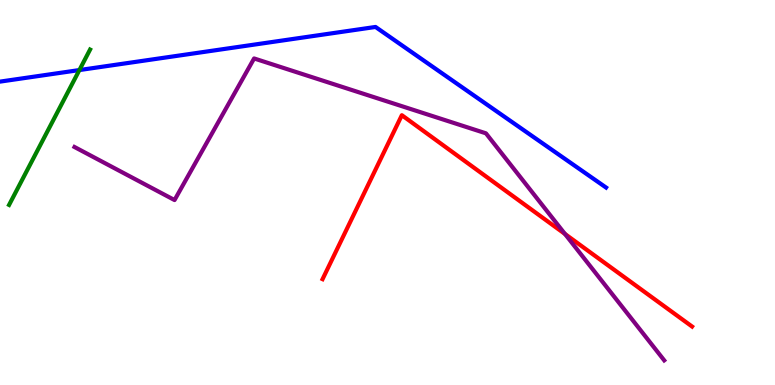[{'lines': ['blue', 'red'], 'intersections': []}, {'lines': ['green', 'red'], 'intersections': []}, {'lines': ['purple', 'red'], 'intersections': [{'x': 7.29, 'y': 3.92}]}, {'lines': ['blue', 'green'], 'intersections': [{'x': 1.02, 'y': 8.18}]}, {'lines': ['blue', 'purple'], 'intersections': []}, {'lines': ['green', 'purple'], 'intersections': []}]